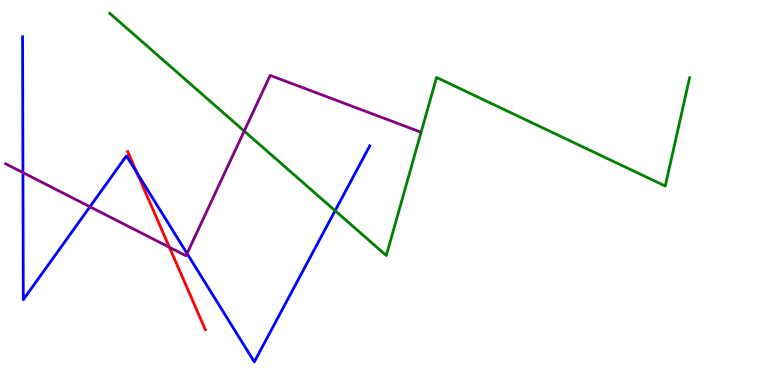[{'lines': ['blue', 'red'], 'intersections': [{'x': 1.77, 'y': 5.51}]}, {'lines': ['green', 'red'], 'intersections': []}, {'lines': ['purple', 'red'], 'intersections': [{'x': 2.19, 'y': 3.58}]}, {'lines': ['blue', 'green'], 'intersections': [{'x': 4.32, 'y': 4.53}]}, {'lines': ['blue', 'purple'], 'intersections': [{'x': 0.296, 'y': 5.52}, {'x': 1.16, 'y': 4.63}, {'x': 2.41, 'y': 3.42}]}, {'lines': ['green', 'purple'], 'intersections': [{'x': 3.15, 'y': 6.6}]}]